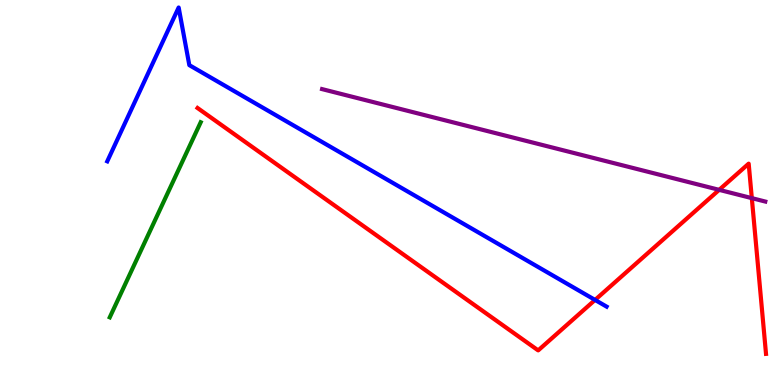[{'lines': ['blue', 'red'], 'intersections': [{'x': 7.68, 'y': 2.21}]}, {'lines': ['green', 'red'], 'intersections': []}, {'lines': ['purple', 'red'], 'intersections': [{'x': 9.28, 'y': 5.07}, {'x': 9.7, 'y': 4.85}]}, {'lines': ['blue', 'green'], 'intersections': []}, {'lines': ['blue', 'purple'], 'intersections': []}, {'lines': ['green', 'purple'], 'intersections': []}]